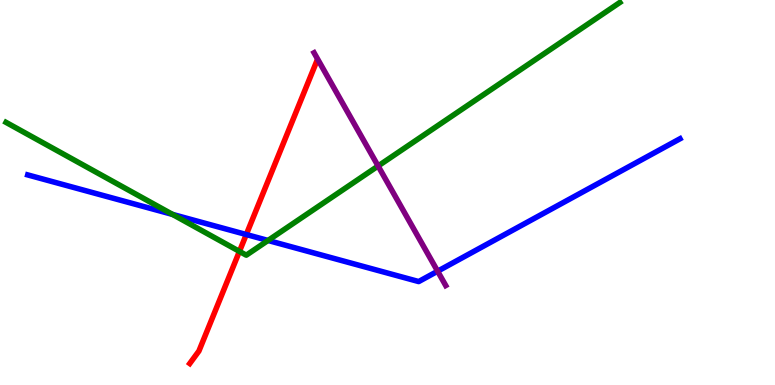[{'lines': ['blue', 'red'], 'intersections': [{'x': 3.18, 'y': 3.91}]}, {'lines': ['green', 'red'], 'intersections': [{'x': 3.09, 'y': 3.47}]}, {'lines': ['purple', 'red'], 'intersections': []}, {'lines': ['blue', 'green'], 'intersections': [{'x': 2.23, 'y': 4.43}, {'x': 3.46, 'y': 3.75}]}, {'lines': ['blue', 'purple'], 'intersections': [{'x': 5.65, 'y': 2.96}]}, {'lines': ['green', 'purple'], 'intersections': [{'x': 4.88, 'y': 5.69}]}]